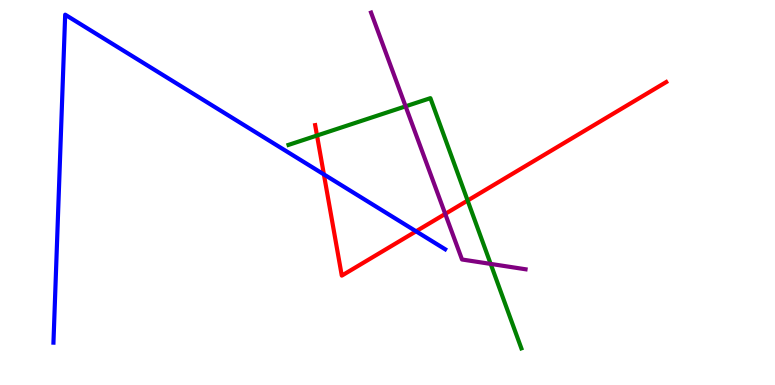[{'lines': ['blue', 'red'], 'intersections': [{'x': 4.18, 'y': 5.47}, {'x': 5.37, 'y': 3.99}]}, {'lines': ['green', 'red'], 'intersections': [{'x': 4.09, 'y': 6.48}, {'x': 6.03, 'y': 4.79}]}, {'lines': ['purple', 'red'], 'intersections': [{'x': 5.74, 'y': 4.44}]}, {'lines': ['blue', 'green'], 'intersections': []}, {'lines': ['blue', 'purple'], 'intersections': []}, {'lines': ['green', 'purple'], 'intersections': [{'x': 5.23, 'y': 7.24}, {'x': 6.33, 'y': 3.15}]}]